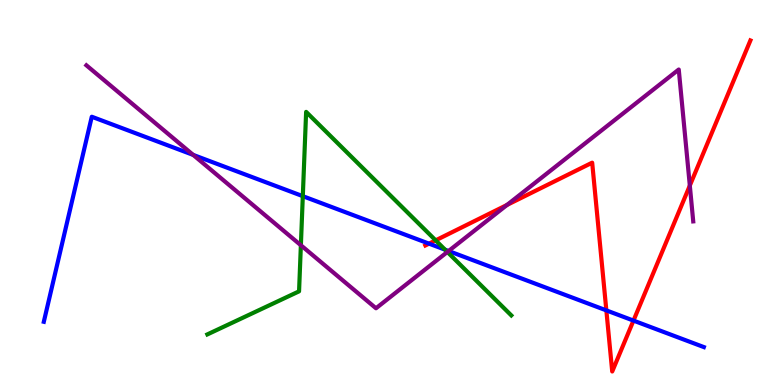[{'lines': ['blue', 'red'], 'intersections': [{'x': 5.54, 'y': 3.67}, {'x': 7.82, 'y': 1.94}, {'x': 8.17, 'y': 1.67}]}, {'lines': ['green', 'red'], 'intersections': [{'x': 5.62, 'y': 3.76}]}, {'lines': ['purple', 'red'], 'intersections': [{'x': 6.54, 'y': 4.68}, {'x': 8.9, 'y': 5.18}]}, {'lines': ['blue', 'green'], 'intersections': [{'x': 3.91, 'y': 4.91}, {'x': 5.74, 'y': 3.51}]}, {'lines': ['blue', 'purple'], 'intersections': [{'x': 2.49, 'y': 5.98}, {'x': 5.79, 'y': 3.48}]}, {'lines': ['green', 'purple'], 'intersections': [{'x': 3.88, 'y': 3.63}, {'x': 5.77, 'y': 3.46}]}]